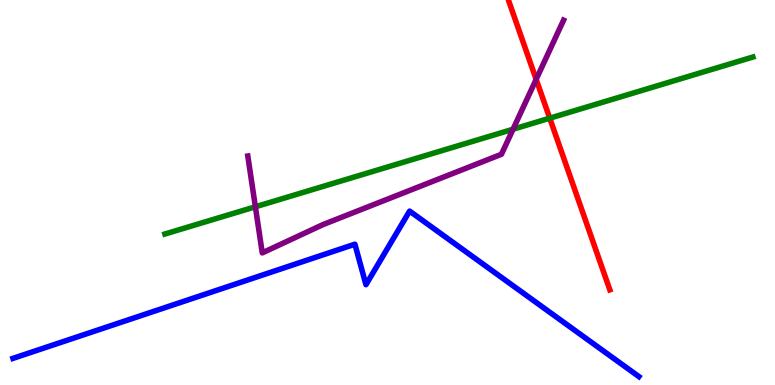[{'lines': ['blue', 'red'], 'intersections': []}, {'lines': ['green', 'red'], 'intersections': [{'x': 7.09, 'y': 6.93}]}, {'lines': ['purple', 'red'], 'intersections': [{'x': 6.92, 'y': 7.94}]}, {'lines': ['blue', 'green'], 'intersections': []}, {'lines': ['blue', 'purple'], 'intersections': []}, {'lines': ['green', 'purple'], 'intersections': [{'x': 3.3, 'y': 4.63}, {'x': 6.62, 'y': 6.64}]}]